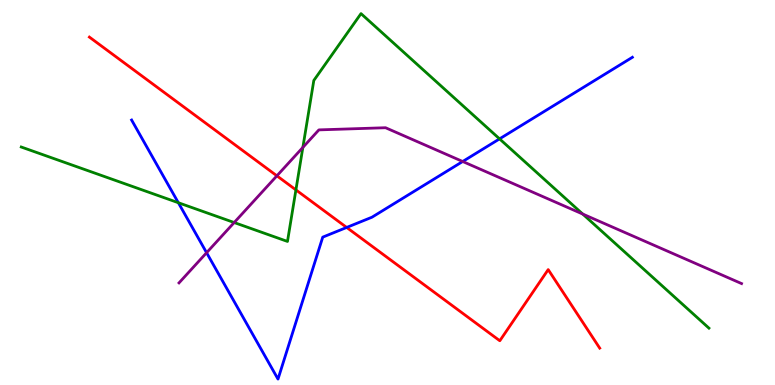[{'lines': ['blue', 'red'], 'intersections': [{'x': 4.47, 'y': 4.09}]}, {'lines': ['green', 'red'], 'intersections': [{'x': 3.82, 'y': 5.07}]}, {'lines': ['purple', 'red'], 'intersections': [{'x': 3.57, 'y': 5.43}]}, {'lines': ['blue', 'green'], 'intersections': [{'x': 2.3, 'y': 4.73}, {'x': 6.45, 'y': 6.39}]}, {'lines': ['blue', 'purple'], 'intersections': [{'x': 2.67, 'y': 3.44}, {'x': 5.97, 'y': 5.81}]}, {'lines': ['green', 'purple'], 'intersections': [{'x': 3.02, 'y': 4.22}, {'x': 3.91, 'y': 6.17}, {'x': 7.52, 'y': 4.44}]}]